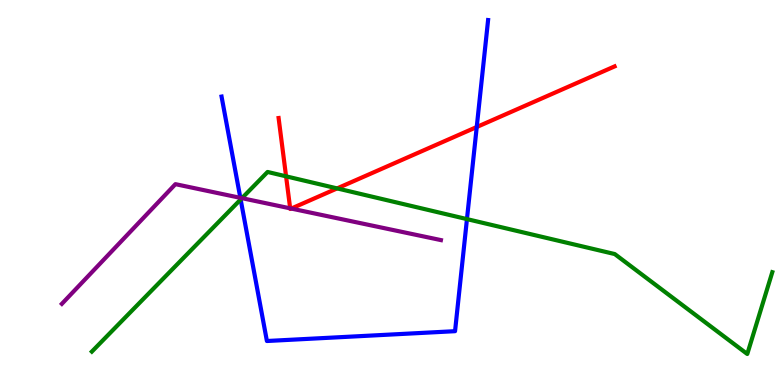[{'lines': ['blue', 'red'], 'intersections': [{'x': 6.15, 'y': 6.7}]}, {'lines': ['green', 'red'], 'intersections': [{'x': 3.69, 'y': 5.42}, {'x': 4.35, 'y': 5.11}]}, {'lines': ['purple', 'red'], 'intersections': [{'x': 3.74, 'y': 4.59}, {'x': 3.76, 'y': 4.58}]}, {'lines': ['blue', 'green'], 'intersections': [{'x': 3.11, 'y': 4.82}, {'x': 6.03, 'y': 4.31}]}, {'lines': ['blue', 'purple'], 'intersections': [{'x': 3.1, 'y': 4.86}]}, {'lines': ['green', 'purple'], 'intersections': [{'x': 3.12, 'y': 4.85}]}]